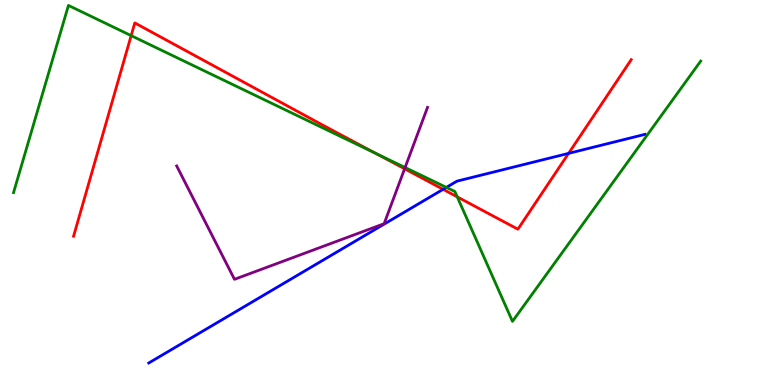[{'lines': ['blue', 'red'], 'intersections': [{'x': 5.72, 'y': 5.08}, {'x': 7.34, 'y': 6.02}]}, {'lines': ['green', 'red'], 'intersections': [{'x': 1.69, 'y': 9.07}, {'x': 4.85, 'y': 6.02}, {'x': 5.9, 'y': 4.89}]}, {'lines': ['purple', 'red'], 'intersections': [{'x': 5.22, 'y': 5.62}]}, {'lines': ['blue', 'green'], 'intersections': [{'x': 5.76, 'y': 5.13}]}, {'lines': ['blue', 'purple'], 'intersections': []}, {'lines': ['green', 'purple'], 'intersections': [{'x': 5.23, 'y': 5.65}]}]